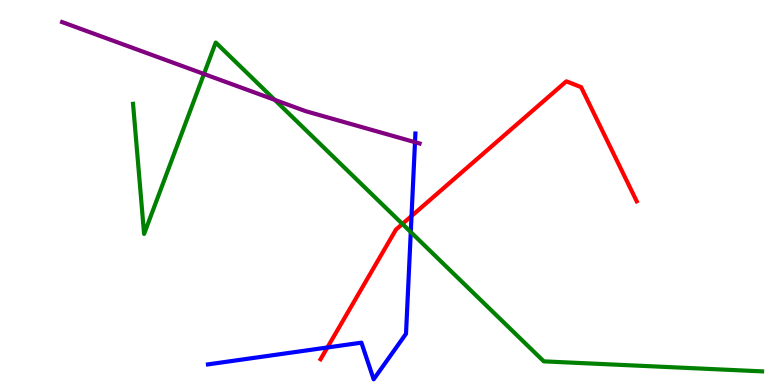[{'lines': ['blue', 'red'], 'intersections': [{'x': 4.22, 'y': 0.974}, {'x': 5.31, 'y': 4.39}]}, {'lines': ['green', 'red'], 'intersections': [{'x': 5.19, 'y': 4.18}]}, {'lines': ['purple', 'red'], 'intersections': []}, {'lines': ['blue', 'green'], 'intersections': [{'x': 5.3, 'y': 3.97}]}, {'lines': ['blue', 'purple'], 'intersections': [{'x': 5.35, 'y': 6.31}]}, {'lines': ['green', 'purple'], 'intersections': [{'x': 2.63, 'y': 8.08}, {'x': 3.54, 'y': 7.41}]}]